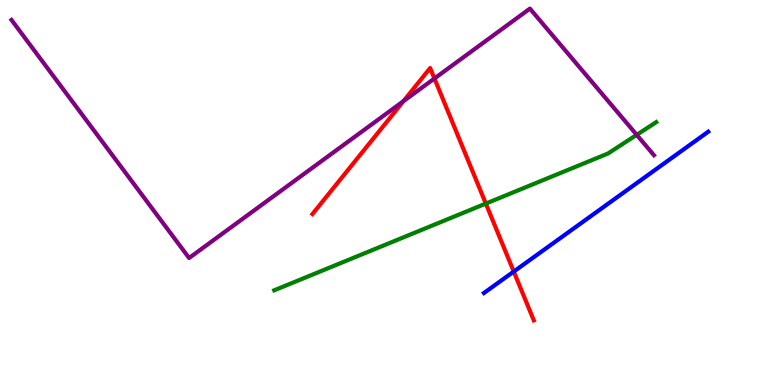[{'lines': ['blue', 'red'], 'intersections': [{'x': 6.63, 'y': 2.95}]}, {'lines': ['green', 'red'], 'intersections': [{'x': 6.27, 'y': 4.71}]}, {'lines': ['purple', 'red'], 'intersections': [{'x': 5.21, 'y': 7.37}, {'x': 5.61, 'y': 7.96}]}, {'lines': ['blue', 'green'], 'intersections': []}, {'lines': ['blue', 'purple'], 'intersections': []}, {'lines': ['green', 'purple'], 'intersections': [{'x': 8.22, 'y': 6.5}]}]